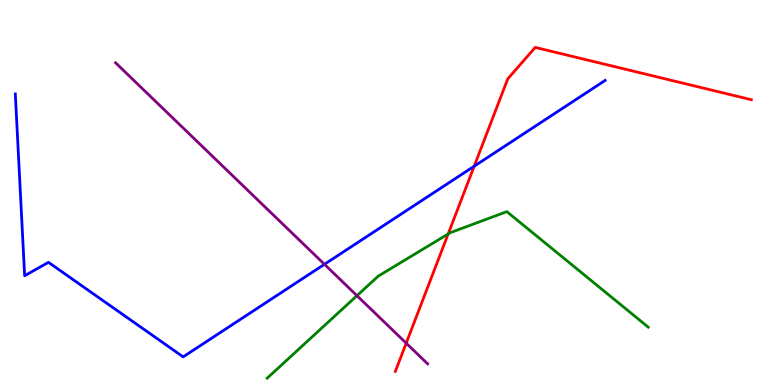[{'lines': ['blue', 'red'], 'intersections': [{'x': 6.12, 'y': 5.68}]}, {'lines': ['green', 'red'], 'intersections': [{'x': 5.78, 'y': 3.92}]}, {'lines': ['purple', 'red'], 'intersections': [{'x': 5.24, 'y': 1.09}]}, {'lines': ['blue', 'green'], 'intersections': []}, {'lines': ['blue', 'purple'], 'intersections': [{'x': 4.19, 'y': 3.13}]}, {'lines': ['green', 'purple'], 'intersections': [{'x': 4.61, 'y': 2.32}]}]